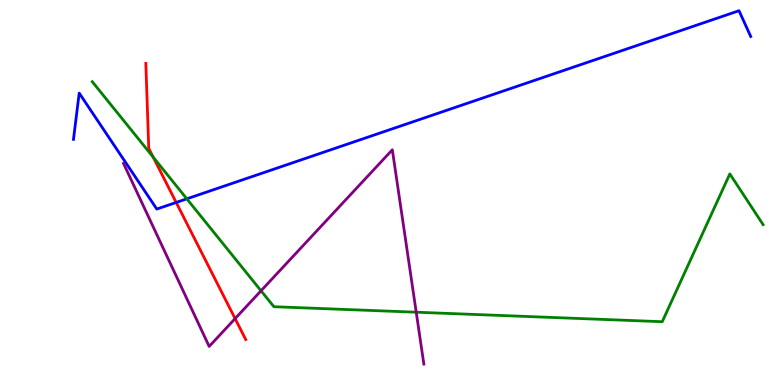[{'lines': ['blue', 'red'], 'intersections': [{'x': 2.27, 'y': 4.74}]}, {'lines': ['green', 'red'], 'intersections': [{'x': 1.98, 'y': 5.92}]}, {'lines': ['purple', 'red'], 'intersections': [{'x': 3.03, 'y': 1.72}]}, {'lines': ['blue', 'green'], 'intersections': [{'x': 2.41, 'y': 4.84}]}, {'lines': ['blue', 'purple'], 'intersections': []}, {'lines': ['green', 'purple'], 'intersections': [{'x': 3.37, 'y': 2.45}, {'x': 5.37, 'y': 1.89}]}]